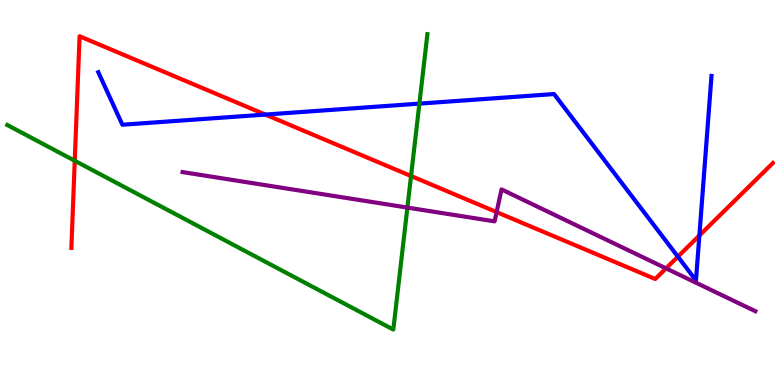[{'lines': ['blue', 'red'], 'intersections': [{'x': 3.42, 'y': 7.02}, {'x': 8.75, 'y': 3.33}, {'x': 9.02, 'y': 3.88}]}, {'lines': ['green', 'red'], 'intersections': [{'x': 0.965, 'y': 5.82}, {'x': 5.3, 'y': 5.43}]}, {'lines': ['purple', 'red'], 'intersections': [{'x': 6.41, 'y': 4.49}, {'x': 8.59, 'y': 3.03}]}, {'lines': ['blue', 'green'], 'intersections': [{'x': 5.41, 'y': 7.31}]}, {'lines': ['blue', 'purple'], 'intersections': []}, {'lines': ['green', 'purple'], 'intersections': [{'x': 5.26, 'y': 4.61}]}]